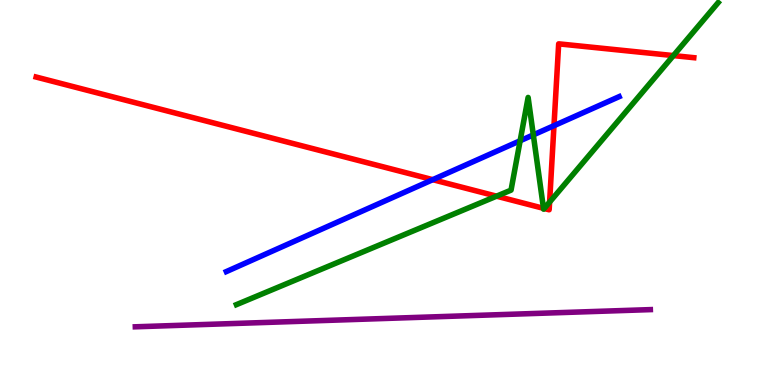[{'lines': ['blue', 'red'], 'intersections': [{'x': 5.58, 'y': 5.33}, {'x': 7.15, 'y': 6.74}]}, {'lines': ['green', 'red'], 'intersections': [{'x': 6.41, 'y': 4.9}, {'x': 7.01, 'y': 4.59}, {'x': 7.02, 'y': 4.58}, {'x': 7.09, 'y': 4.75}, {'x': 8.69, 'y': 8.56}]}, {'lines': ['purple', 'red'], 'intersections': []}, {'lines': ['blue', 'green'], 'intersections': [{'x': 6.71, 'y': 6.34}, {'x': 6.88, 'y': 6.5}]}, {'lines': ['blue', 'purple'], 'intersections': []}, {'lines': ['green', 'purple'], 'intersections': []}]